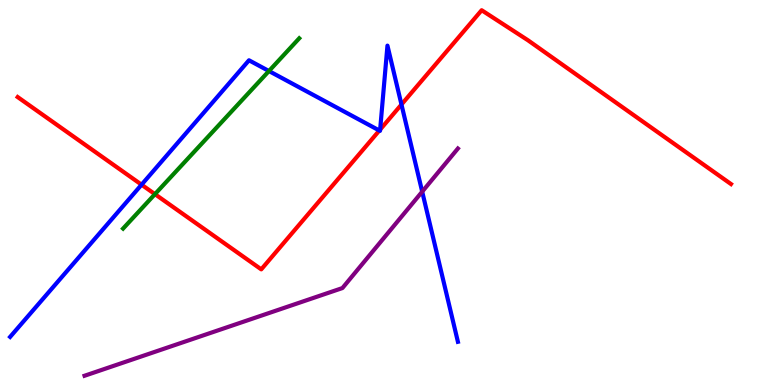[{'lines': ['blue', 'red'], 'intersections': [{'x': 1.83, 'y': 5.2}, {'x': 4.89, 'y': 6.61}, {'x': 4.91, 'y': 6.63}, {'x': 5.18, 'y': 7.29}]}, {'lines': ['green', 'red'], 'intersections': [{'x': 2.0, 'y': 4.96}]}, {'lines': ['purple', 'red'], 'intersections': []}, {'lines': ['blue', 'green'], 'intersections': [{'x': 3.47, 'y': 8.15}]}, {'lines': ['blue', 'purple'], 'intersections': [{'x': 5.45, 'y': 5.02}]}, {'lines': ['green', 'purple'], 'intersections': []}]